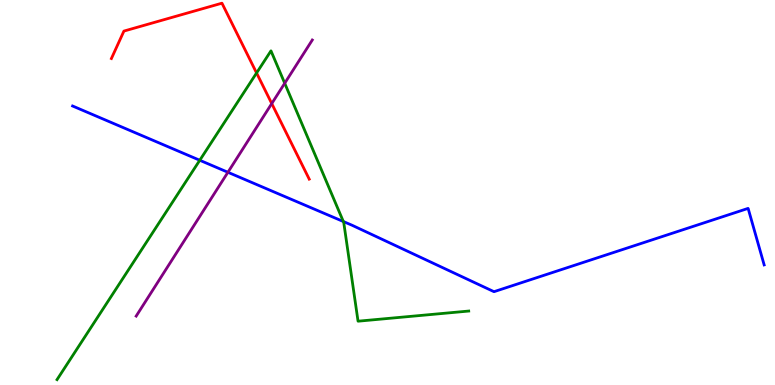[{'lines': ['blue', 'red'], 'intersections': []}, {'lines': ['green', 'red'], 'intersections': [{'x': 3.31, 'y': 8.1}]}, {'lines': ['purple', 'red'], 'intersections': [{'x': 3.51, 'y': 7.31}]}, {'lines': ['blue', 'green'], 'intersections': [{'x': 2.58, 'y': 5.84}, {'x': 4.43, 'y': 4.25}]}, {'lines': ['blue', 'purple'], 'intersections': [{'x': 2.94, 'y': 5.53}]}, {'lines': ['green', 'purple'], 'intersections': [{'x': 3.67, 'y': 7.84}]}]